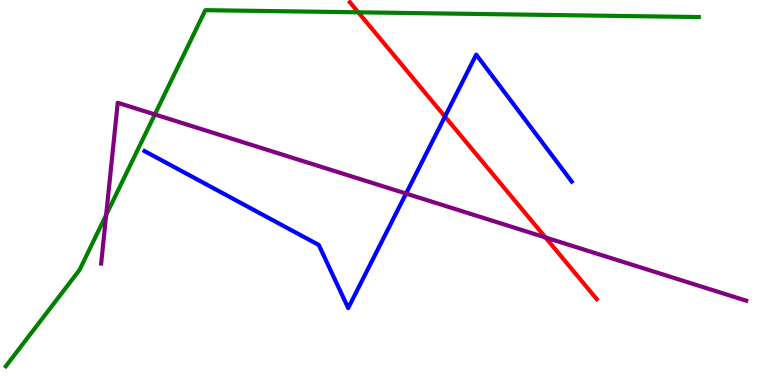[{'lines': ['blue', 'red'], 'intersections': [{'x': 5.74, 'y': 6.97}]}, {'lines': ['green', 'red'], 'intersections': [{'x': 4.62, 'y': 9.68}]}, {'lines': ['purple', 'red'], 'intersections': [{'x': 7.04, 'y': 3.83}]}, {'lines': ['blue', 'green'], 'intersections': []}, {'lines': ['blue', 'purple'], 'intersections': [{'x': 5.24, 'y': 4.97}]}, {'lines': ['green', 'purple'], 'intersections': [{'x': 1.37, 'y': 4.42}, {'x': 2.0, 'y': 7.03}]}]